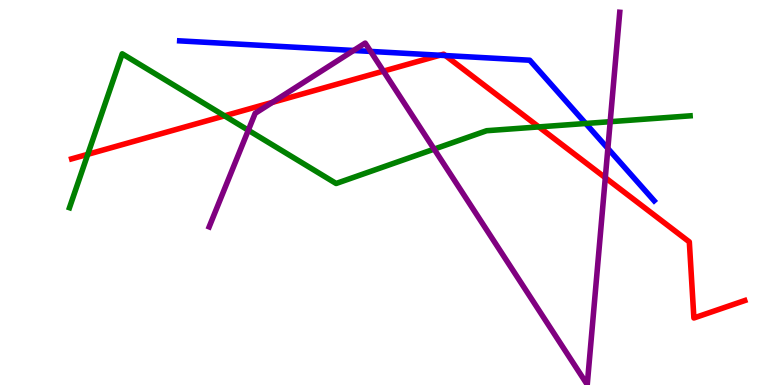[{'lines': ['blue', 'red'], 'intersections': [{'x': 5.68, 'y': 8.56}, {'x': 5.75, 'y': 8.56}]}, {'lines': ['green', 'red'], 'intersections': [{'x': 1.13, 'y': 5.99}, {'x': 2.9, 'y': 6.99}, {'x': 6.95, 'y': 6.7}]}, {'lines': ['purple', 'red'], 'intersections': [{'x': 3.51, 'y': 7.34}, {'x': 4.95, 'y': 8.15}, {'x': 7.81, 'y': 5.38}]}, {'lines': ['blue', 'green'], 'intersections': [{'x': 7.56, 'y': 6.79}]}, {'lines': ['blue', 'purple'], 'intersections': [{'x': 4.56, 'y': 8.69}, {'x': 4.78, 'y': 8.66}, {'x': 7.84, 'y': 6.14}]}, {'lines': ['green', 'purple'], 'intersections': [{'x': 3.2, 'y': 6.62}, {'x': 5.6, 'y': 6.13}, {'x': 7.87, 'y': 6.84}]}]